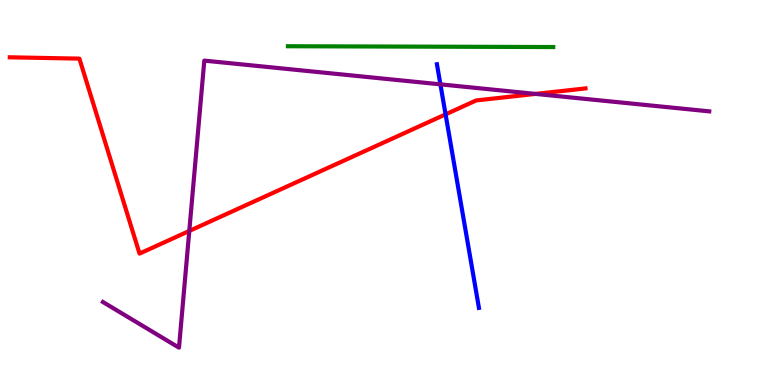[{'lines': ['blue', 'red'], 'intersections': [{'x': 5.75, 'y': 7.03}]}, {'lines': ['green', 'red'], 'intersections': []}, {'lines': ['purple', 'red'], 'intersections': [{'x': 2.44, 'y': 4.0}, {'x': 6.91, 'y': 7.56}]}, {'lines': ['blue', 'green'], 'intersections': []}, {'lines': ['blue', 'purple'], 'intersections': [{'x': 5.68, 'y': 7.81}]}, {'lines': ['green', 'purple'], 'intersections': []}]